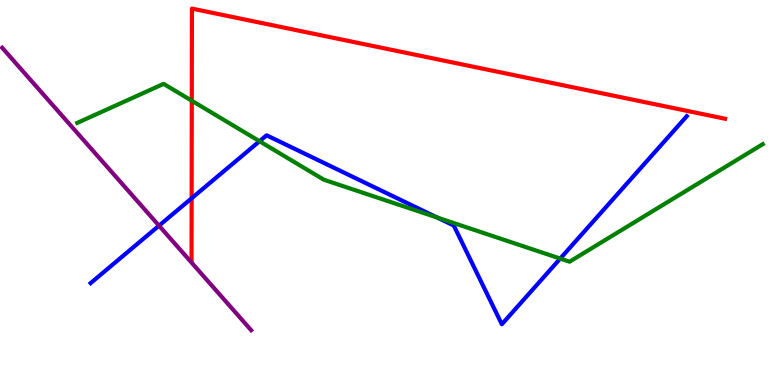[{'lines': ['blue', 'red'], 'intersections': [{'x': 2.47, 'y': 4.85}]}, {'lines': ['green', 'red'], 'intersections': [{'x': 2.47, 'y': 7.38}]}, {'lines': ['purple', 'red'], 'intersections': []}, {'lines': ['blue', 'green'], 'intersections': [{'x': 3.35, 'y': 6.33}, {'x': 5.64, 'y': 4.35}, {'x': 7.23, 'y': 3.28}]}, {'lines': ['blue', 'purple'], 'intersections': [{'x': 2.05, 'y': 4.14}]}, {'lines': ['green', 'purple'], 'intersections': []}]